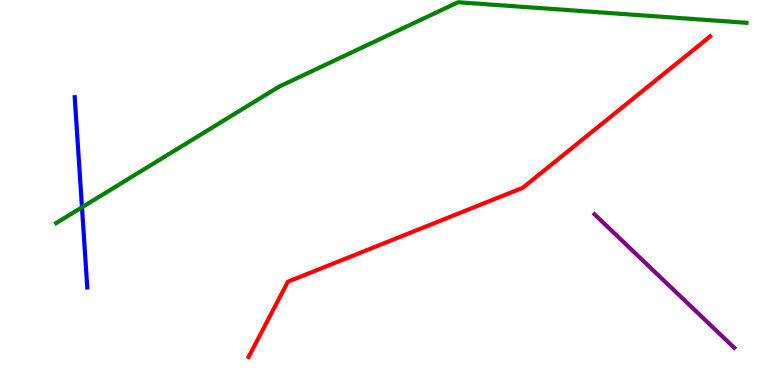[{'lines': ['blue', 'red'], 'intersections': []}, {'lines': ['green', 'red'], 'intersections': []}, {'lines': ['purple', 'red'], 'intersections': []}, {'lines': ['blue', 'green'], 'intersections': [{'x': 1.06, 'y': 4.62}]}, {'lines': ['blue', 'purple'], 'intersections': []}, {'lines': ['green', 'purple'], 'intersections': []}]